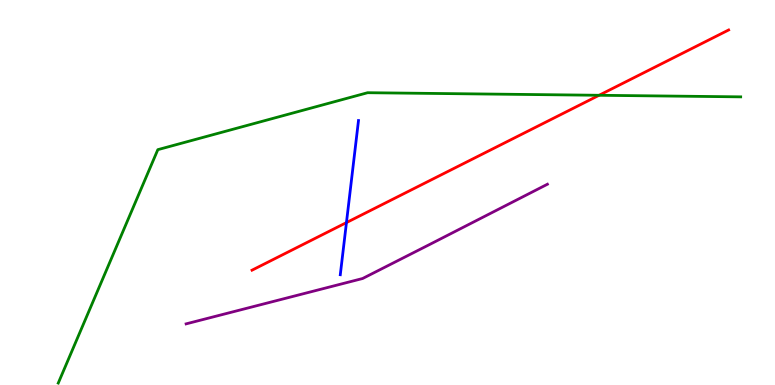[{'lines': ['blue', 'red'], 'intersections': [{'x': 4.47, 'y': 4.22}]}, {'lines': ['green', 'red'], 'intersections': [{'x': 7.73, 'y': 7.53}]}, {'lines': ['purple', 'red'], 'intersections': []}, {'lines': ['blue', 'green'], 'intersections': []}, {'lines': ['blue', 'purple'], 'intersections': []}, {'lines': ['green', 'purple'], 'intersections': []}]